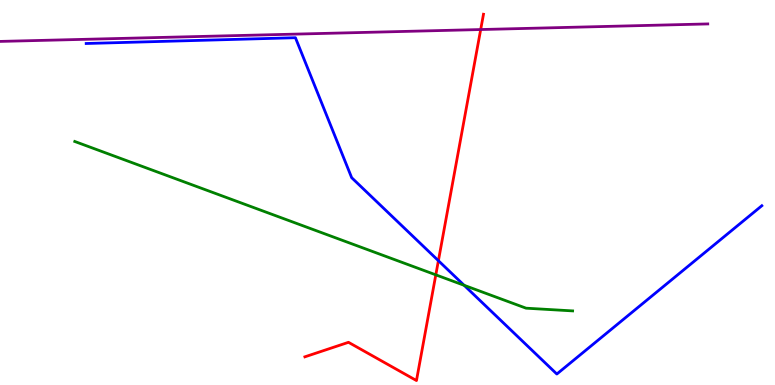[{'lines': ['blue', 'red'], 'intersections': [{'x': 5.66, 'y': 3.23}]}, {'lines': ['green', 'red'], 'intersections': [{'x': 5.62, 'y': 2.86}]}, {'lines': ['purple', 'red'], 'intersections': [{'x': 6.2, 'y': 9.23}]}, {'lines': ['blue', 'green'], 'intersections': [{'x': 5.99, 'y': 2.59}]}, {'lines': ['blue', 'purple'], 'intersections': []}, {'lines': ['green', 'purple'], 'intersections': []}]